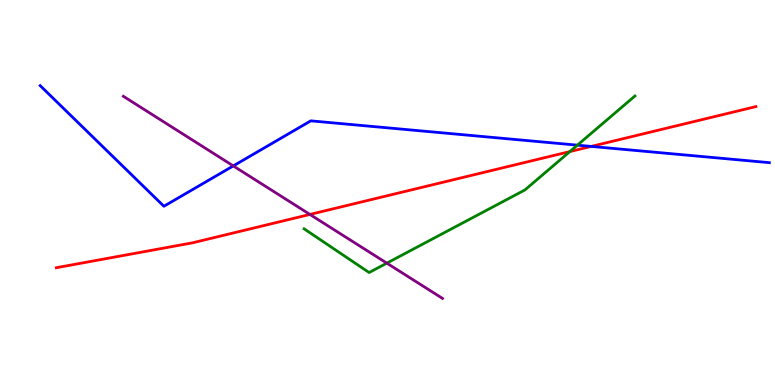[{'lines': ['blue', 'red'], 'intersections': [{'x': 7.63, 'y': 6.2}]}, {'lines': ['green', 'red'], 'intersections': [{'x': 7.35, 'y': 6.06}]}, {'lines': ['purple', 'red'], 'intersections': [{'x': 4.0, 'y': 4.43}]}, {'lines': ['blue', 'green'], 'intersections': [{'x': 7.45, 'y': 6.23}]}, {'lines': ['blue', 'purple'], 'intersections': [{'x': 3.01, 'y': 5.69}]}, {'lines': ['green', 'purple'], 'intersections': [{'x': 4.99, 'y': 3.16}]}]